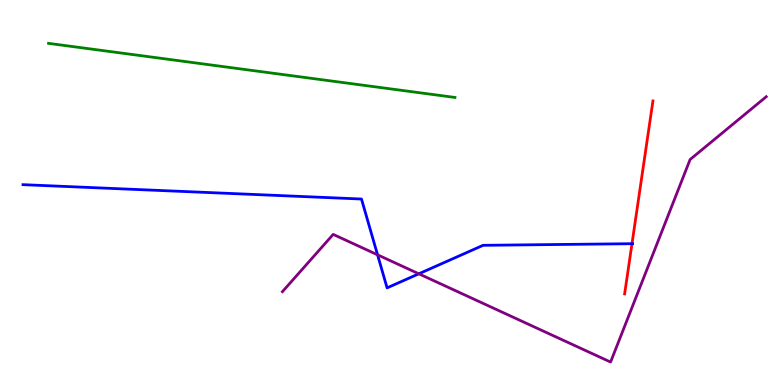[{'lines': ['blue', 'red'], 'intersections': [{'x': 8.15, 'y': 3.67}]}, {'lines': ['green', 'red'], 'intersections': []}, {'lines': ['purple', 'red'], 'intersections': []}, {'lines': ['blue', 'green'], 'intersections': []}, {'lines': ['blue', 'purple'], 'intersections': [{'x': 4.87, 'y': 3.38}, {'x': 5.4, 'y': 2.89}]}, {'lines': ['green', 'purple'], 'intersections': []}]